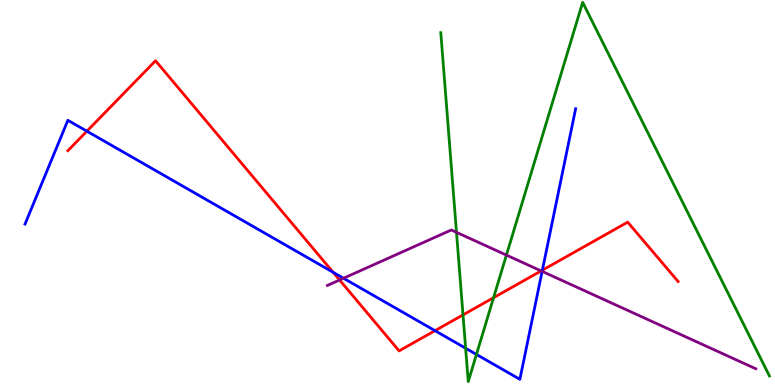[{'lines': ['blue', 'red'], 'intersections': [{'x': 1.12, 'y': 6.59}, {'x': 4.3, 'y': 2.93}, {'x': 5.61, 'y': 1.41}, {'x': 7.0, 'y': 2.98}]}, {'lines': ['green', 'red'], 'intersections': [{'x': 5.97, 'y': 1.82}, {'x': 6.37, 'y': 2.27}]}, {'lines': ['purple', 'red'], 'intersections': [{'x': 4.38, 'y': 2.73}, {'x': 6.98, 'y': 2.96}]}, {'lines': ['blue', 'green'], 'intersections': [{'x': 6.01, 'y': 0.955}, {'x': 6.15, 'y': 0.794}]}, {'lines': ['blue', 'purple'], 'intersections': [{'x': 4.43, 'y': 2.77}, {'x': 7.0, 'y': 2.95}]}, {'lines': ['green', 'purple'], 'intersections': [{'x': 5.89, 'y': 3.96}, {'x': 6.53, 'y': 3.37}]}]